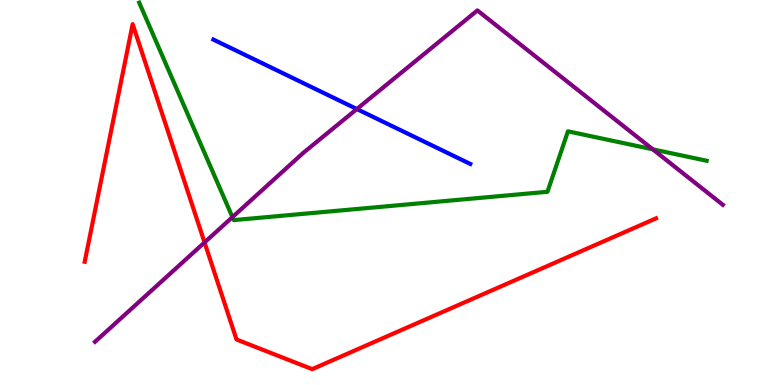[{'lines': ['blue', 'red'], 'intersections': []}, {'lines': ['green', 'red'], 'intersections': []}, {'lines': ['purple', 'red'], 'intersections': [{'x': 2.64, 'y': 3.7}]}, {'lines': ['blue', 'green'], 'intersections': []}, {'lines': ['blue', 'purple'], 'intersections': [{'x': 4.6, 'y': 7.17}]}, {'lines': ['green', 'purple'], 'intersections': [{'x': 3.0, 'y': 4.36}, {'x': 8.42, 'y': 6.12}]}]